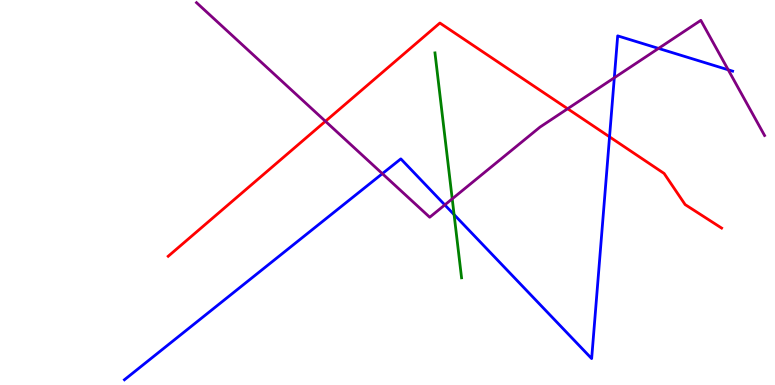[{'lines': ['blue', 'red'], 'intersections': [{'x': 7.87, 'y': 6.45}]}, {'lines': ['green', 'red'], 'intersections': []}, {'lines': ['purple', 'red'], 'intersections': [{'x': 4.2, 'y': 6.85}, {'x': 7.32, 'y': 7.18}]}, {'lines': ['blue', 'green'], 'intersections': [{'x': 5.86, 'y': 4.43}]}, {'lines': ['blue', 'purple'], 'intersections': [{'x': 4.93, 'y': 5.49}, {'x': 5.74, 'y': 4.68}, {'x': 7.93, 'y': 7.98}, {'x': 8.5, 'y': 8.74}, {'x': 9.4, 'y': 8.19}]}, {'lines': ['green', 'purple'], 'intersections': [{'x': 5.84, 'y': 4.84}]}]